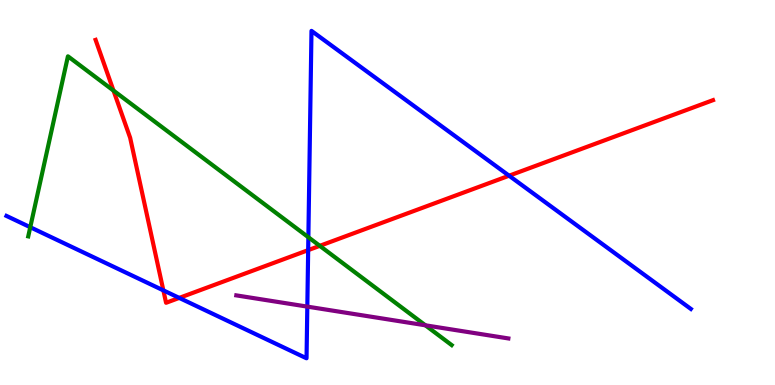[{'lines': ['blue', 'red'], 'intersections': [{'x': 2.11, 'y': 2.46}, {'x': 2.31, 'y': 2.26}, {'x': 3.98, 'y': 3.5}, {'x': 6.57, 'y': 5.44}]}, {'lines': ['green', 'red'], 'intersections': [{'x': 1.46, 'y': 7.65}, {'x': 4.13, 'y': 3.61}]}, {'lines': ['purple', 'red'], 'intersections': []}, {'lines': ['blue', 'green'], 'intersections': [{'x': 0.39, 'y': 4.1}, {'x': 3.98, 'y': 3.84}]}, {'lines': ['blue', 'purple'], 'intersections': [{'x': 3.97, 'y': 2.04}]}, {'lines': ['green', 'purple'], 'intersections': [{'x': 5.49, 'y': 1.55}]}]